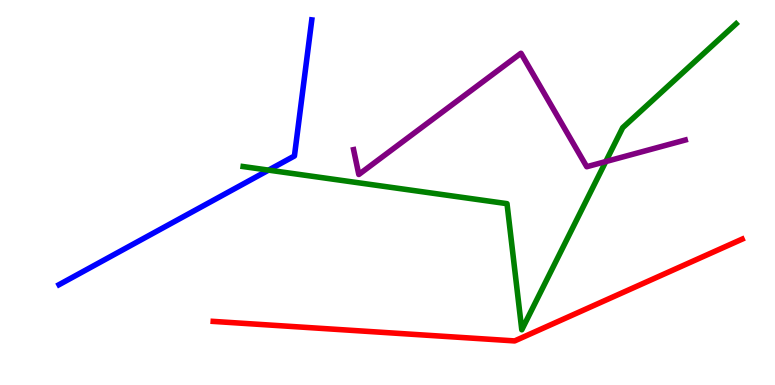[{'lines': ['blue', 'red'], 'intersections': []}, {'lines': ['green', 'red'], 'intersections': []}, {'lines': ['purple', 'red'], 'intersections': []}, {'lines': ['blue', 'green'], 'intersections': [{'x': 3.47, 'y': 5.58}]}, {'lines': ['blue', 'purple'], 'intersections': []}, {'lines': ['green', 'purple'], 'intersections': [{'x': 7.82, 'y': 5.8}]}]